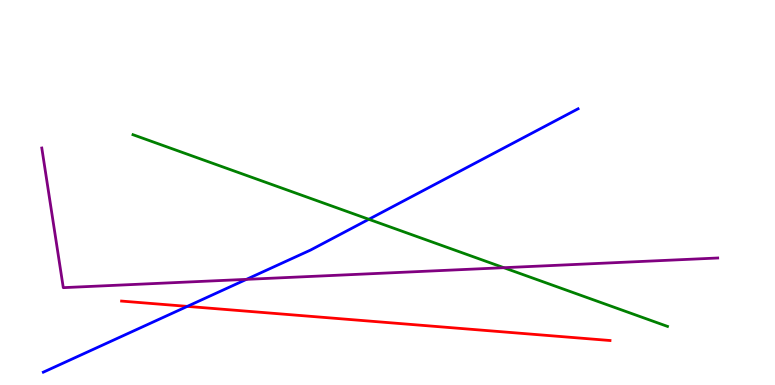[{'lines': ['blue', 'red'], 'intersections': [{'x': 2.42, 'y': 2.04}]}, {'lines': ['green', 'red'], 'intersections': []}, {'lines': ['purple', 'red'], 'intersections': []}, {'lines': ['blue', 'green'], 'intersections': [{'x': 4.76, 'y': 4.3}]}, {'lines': ['blue', 'purple'], 'intersections': [{'x': 3.18, 'y': 2.74}]}, {'lines': ['green', 'purple'], 'intersections': [{'x': 6.5, 'y': 3.05}]}]